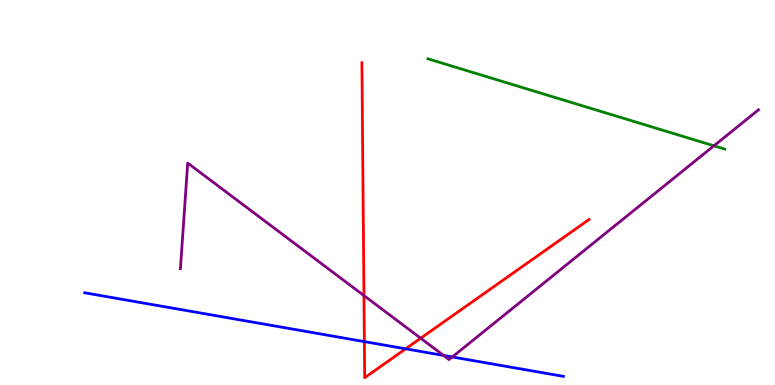[{'lines': ['blue', 'red'], 'intersections': [{'x': 4.7, 'y': 1.13}, {'x': 5.23, 'y': 0.94}]}, {'lines': ['green', 'red'], 'intersections': []}, {'lines': ['purple', 'red'], 'intersections': [{'x': 4.7, 'y': 2.32}, {'x': 5.43, 'y': 1.21}]}, {'lines': ['blue', 'green'], 'intersections': []}, {'lines': ['blue', 'purple'], 'intersections': [{'x': 5.72, 'y': 0.768}, {'x': 5.84, 'y': 0.728}]}, {'lines': ['green', 'purple'], 'intersections': [{'x': 9.21, 'y': 6.21}]}]